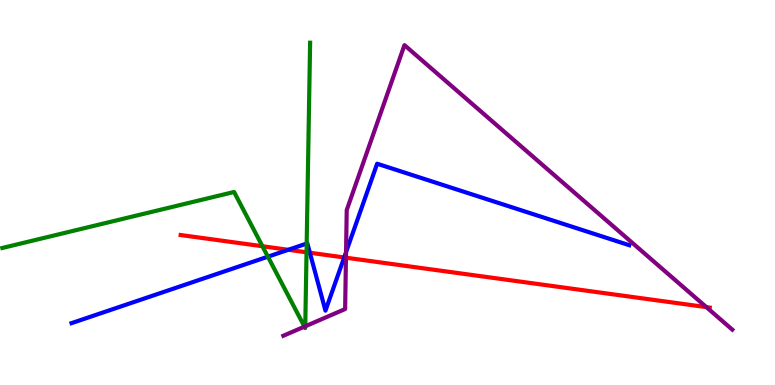[{'lines': ['blue', 'red'], 'intersections': [{'x': 3.72, 'y': 3.51}, {'x': 4.0, 'y': 3.44}, {'x': 4.44, 'y': 3.31}]}, {'lines': ['green', 'red'], 'intersections': [{'x': 3.39, 'y': 3.6}, {'x': 3.96, 'y': 3.45}]}, {'lines': ['purple', 'red'], 'intersections': [{'x': 4.46, 'y': 3.31}, {'x': 9.11, 'y': 2.02}]}, {'lines': ['blue', 'green'], 'intersections': [{'x': 3.46, 'y': 3.33}, {'x': 3.96, 'y': 3.67}]}, {'lines': ['blue', 'purple'], 'intersections': [{'x': 4.47, 'y': 3.45}]}, {'lines': ['green', 'purple'], 'intersections': [{'x': 3.93, 'y': 1.52}, {'x': 3.94, 'y': 1.53}]}]